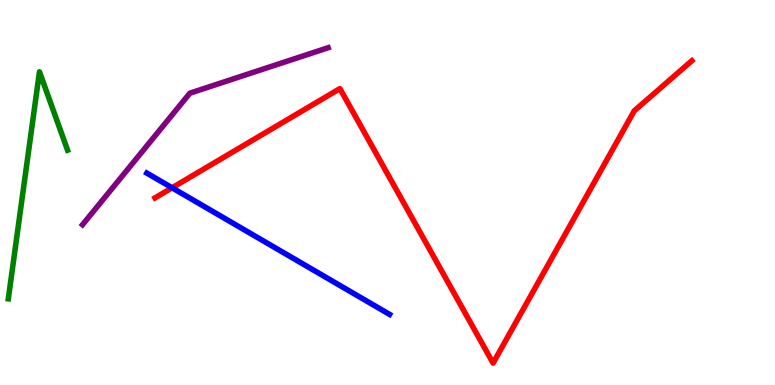[{'lines': ['blue', 'red'], 'intersections': [{'x': 2.22, 'y': 5.12}]}, {'lines': ['green', 'red'], 'intersections': []}, {'lines': ['purple', 'red'], 'intersections': []}, {'lines': ['blue', 'green'], 'intersections': []}, {'lines': ['blue', 'purple'], 'intersections': []}, {'lines': ['green', 'purple'], 'intersections': []}]